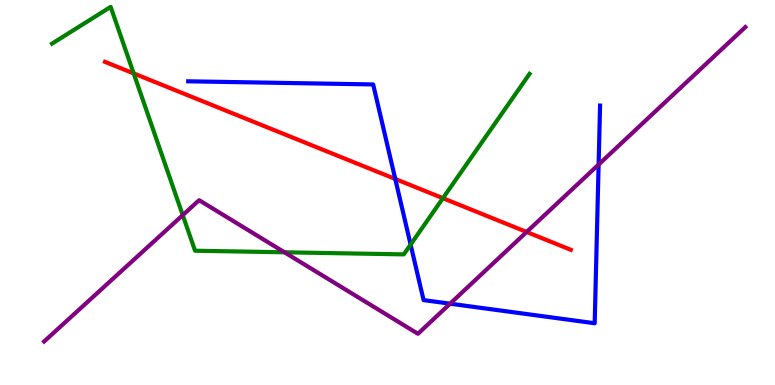[{'lines': ['blue', 'red'], 'intersections': [{'x': 5.1, 'y': 5.35}]}, {'lines': ['green', 'red'], 'intersections': [{'x': 1.73, 'y': 8.09}, {'x': 5.72, 'y': 4.85}]}, {'lines': ['purple', 'red'], 'intersections': [{'x': 6.8, 'y': 3.97}]}, {'lines': ['blue', 'green'], 'intersections': [{'x': 5.3, 'y': 3.65}]}, {'lines': ['blue', 'purple'], 'intersections': [{'x': 5.81, 'y': 2.11}, {'x': 7.72, 'y': 5.73}]}, {'lines': ['green', 'purple'], 'intersections': [{'x': 2.36, 'y': 4.41}, {'x': 3.67, 'y': 3.45}]}]